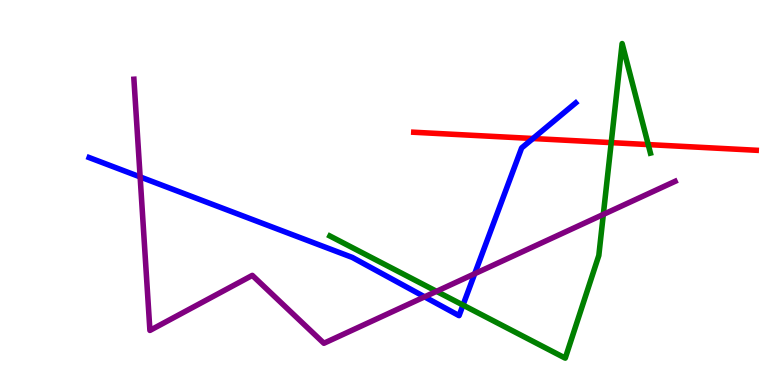[{'lines': ['blue', 'red'], 'intersections': [{'x': 6.88, 'y': 6.4}]}, {'lines': ['green', 'red'], 'intersections': [{'x': 7.89, 'y': 6.3}, {'x': 8.36, 'y': 6.24}]}, {'lines': ['purple', 'red'], 'intersections': []}, {'lines': ['blue', 'green'], 'intersections': [{'x': 5.97, 'y': 2.08}]}, {'lines': ['blue', 'purple'], 'intersections': [{'x': 1.81, 'y': 5.4}, {'x': 5.48, 'y': 2.29}, {'x': 6.13, 'y': 2.89}]}, {'lines': ['green', 'purple'], 'intersections': [{'x': 5.63, 'y': 2.43}, {'x': 7.78, 'y': 4.43}]}]